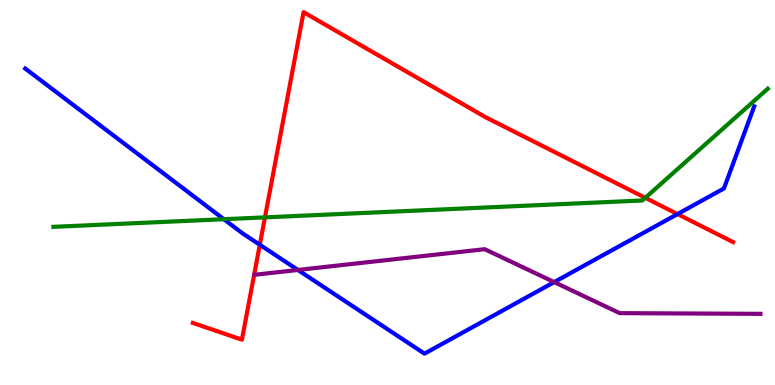[{'lines': ['blue', 'red'], 'intersections': [{'x': 3.35, 'y': 3.64}, {'x': 8.74, 'y': 4.44}]}, {'lines': ['green', 'red'], 'intersections': [{'x': 3.42, 'y': 4.35}, {'x': 8.33, 'y': 4.86}]}, {'lines': ['purple', 'red'], 'intersections': []}, {'lines': ['blue', 'green'], 'intersections': [{'x': 2.89, 'y': 4.31}]}, {'lines': ['blue', 'purple'], 'intersections': [{'x': 3.84, 'y': 2.99}, {'x': 7.15, 'y': 2.67}]}, {'lines': ['green', 'purple'], 'intersections': []}]